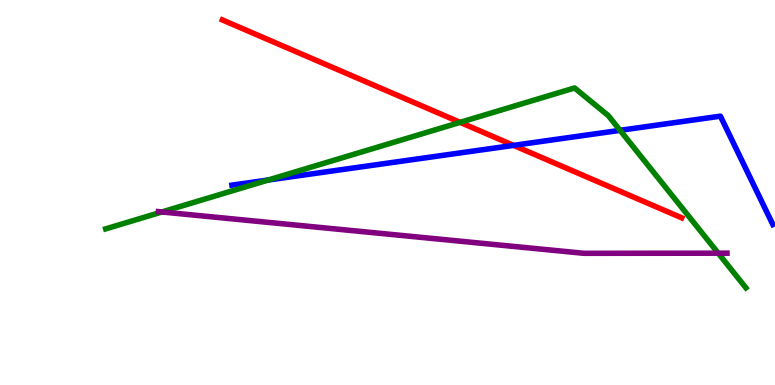[{'lines': ['blue', 'red'], 'intersections': [{'x': 6.63, 'y': 6.22}]}, {'lines': ['green', 'red'], 'intersections': [{'x': 5.94, 'y': 6.82}]}, {'lines': ['purple', 'red'], 'intersections': []}, {'lines': ['blue', 'green'], 'intersections': [{'x': 3.46, 'y': 5.32}, {'x': 8.0, 'y': 6.61}]}, {'lines': ['blue', 'purple'], 'intersections': []}, {'lines': ['green', 'purple'], 'intersections': [{'x': 2.09, 'y': 4.49}, {'x': 9.27, 'y': 3.42}]}]